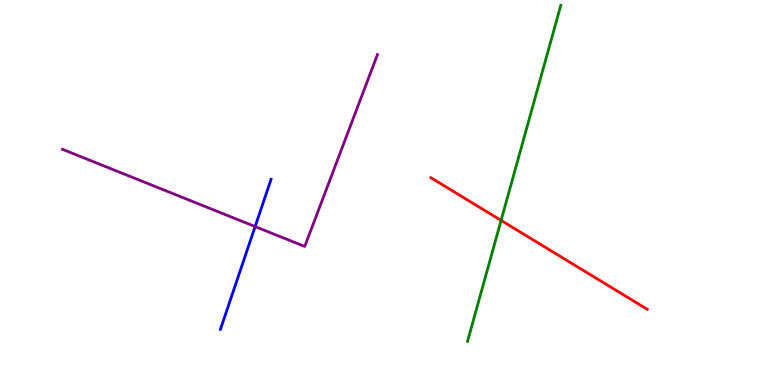[{'lines': ['blue', 'red'], 'intersections': []}, {'lines': ['green', 'red'], 'intersections': [{'x': 6.47, 'y': 4.28}]}, {'lines': ['purple', 'red'], 'intersections': []}, {'lines': ['blue', 'green'], 'intersections': []}, {'lines': ['blue', 'purple'], 'intersections': [{'x': 3.29, 'y': 4.12}]}, {'lines': ['green', 'purple'], 'intersections': []}]